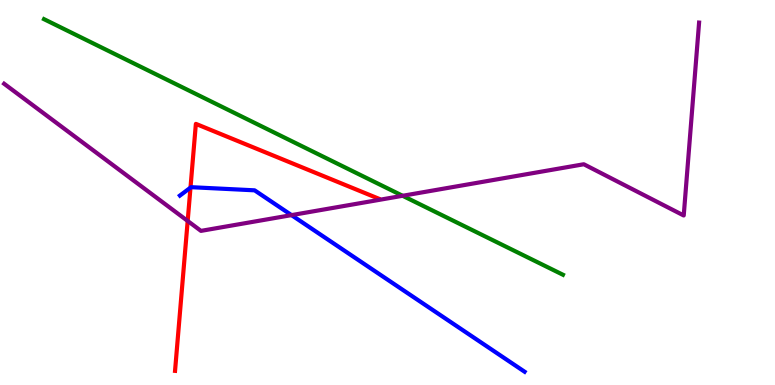[{'lines': ['blue', 'red'], 'intersections': [{'x': 2.46, 'y': 5.13}]}, {'lines': ['green', 'red'], 'intersections': []}, {'lines': ['purple', 'red'], 'intersections': [{'x': 2.42, 'y': 4.26}]}, {'lines': ['blue', 'green'], 'intersections': []}, {'lines': ['blue', 'purple'], 'intersections': [{'x': 3.76, 'y': 4.41}]}, {'lines': ['green', 'purple'], 'intersections': [{'x': 5.2, 'y': 4.91}]}]